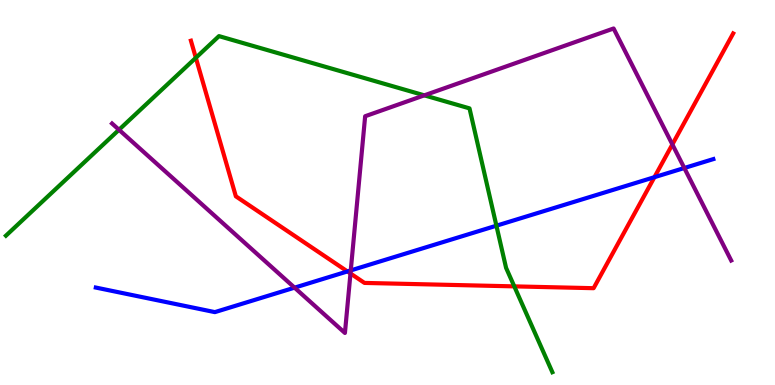[{'lines': ['blue', 'red'], 'intersections': [{'x': 4.48, 'y': 2.95}, {'x': 8.44, 'y': 5.4}]}, {'lines': ['green', 'red'], 'intersections': [{'x': 2.53, 'y': 8.5}, {'x': 6.64, 'y': 2.56}]}, {'lines': ['purple', 'red'], 'intersections': [{'x': 4.52, 'y': 2.9}, {'x': 8.68, 'y': 6.25}]}, {'lines': ['blue', 'green'], 'intersections': [{'x': 6.41, 'y': 4.14}]}, {'lines': ['blue', 'purple'], 'intersections': [{'x': 3.8, 'y': 2.53}, {'x': 4.53, 'y': 2.98}, {'x': 8.83, 'y': 5.64}]}, {'lines': ['green', 'purple'], 'intersections': [{'x': 1.54, 'y': 6.63}, {'x': 5.48, 'y': 7.52}]}]